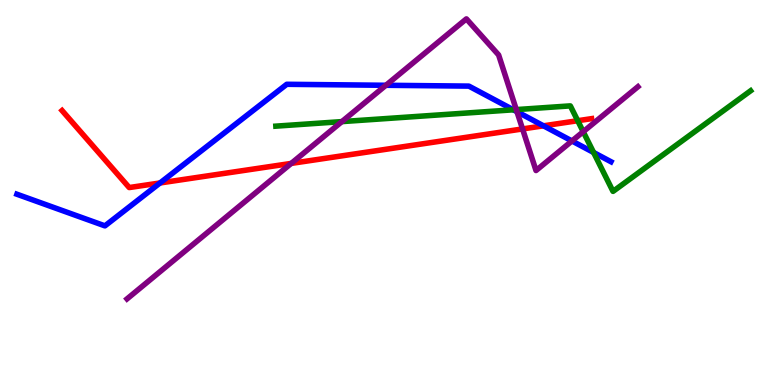[{'lines': ['blue', 'red'], 'intersections': [{'x': 2.06, 'y': 5.25}, {'x': 7.01, 'y': 6.73}]}, {'lines': ['green', 'red'], 'intersections': [{'x': 7.45, 'y': 6.86}]}, {'lines': ['purple', 'red'], 'intersections': [{'x': 3.76, 'y': 5.76}, {'x': 6.74, 'y': 6.65}]}, {'lines': ['blue', 'green'], 'intersections': [{'x': 6.62, 'y': 7.15}, {'x': 7.66, 'y': 6.04}]}, {'lines': ['blue', 'purple'], 'intersections': [{'x': 4.98, 'y': 7.78}, {'x': 6.67, 'y': 7.1}, {'x': 7.38, 'y': 6.34}]}, {'lines': ['green', 'purple'], 'intersections': [{'x': 4.41, 'y': 6.84}, {'x': 6.66, 'y': 7.15}, {'x': 7.53, 'y': 6.58}]}]